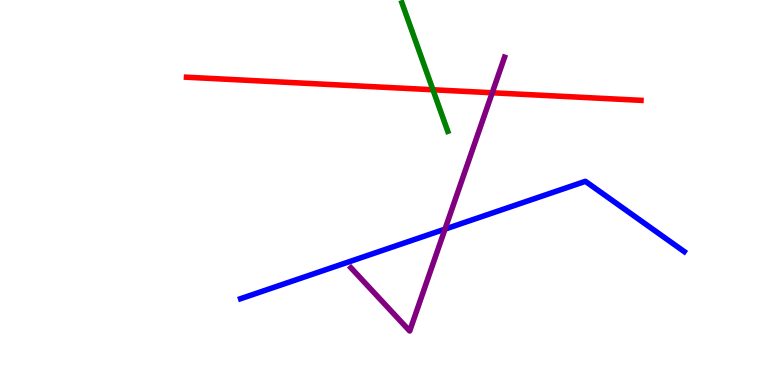[{'lines': ['blue', 'red'], 'intersections': []}, {'lines': ['green', 'red'], 'intersections': [{'x': 5.59, 'y': 7.67}]}, {'lines': ['purple', 'red'], 'intersections': [{'x': 6.35, 'y': 7.59}]}, {'lines': ['blue', 'green'], 'intersections': []}, {'lines': ['blue', 'purple'], 'intersections': [{'x': 5.74, 'y': 4.05}]}, {'lines': ['green', 'purple'], 'intersections': []}]